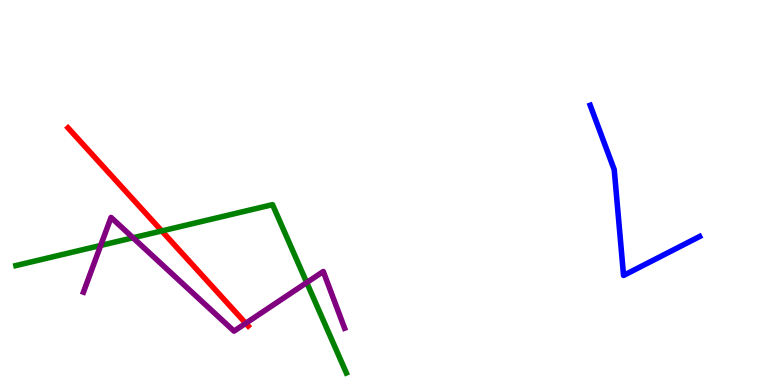[{'lines': ['blue', 'red'], 'intersections': []}, {'lines': ['green', 'red'], 'intersections': [{'x': 2.09, 'y': 4.0}]}, {'lines': ['purple', 'red'], 'intersections': [{'x': 3.17, 'y': 1.6}]}, {'lines': ['blue', 'green'], 'intersections': []}, {'lines': ['blue', 'purple'], 'intersections': []}, {'lines': ['green', 'purple'], 'intersections': [{'x': 1.3, 'y': 3.62}, {'x': 1.72, 'y': 3.82}, {'x': 3.96, 'y': 2.66}]}]